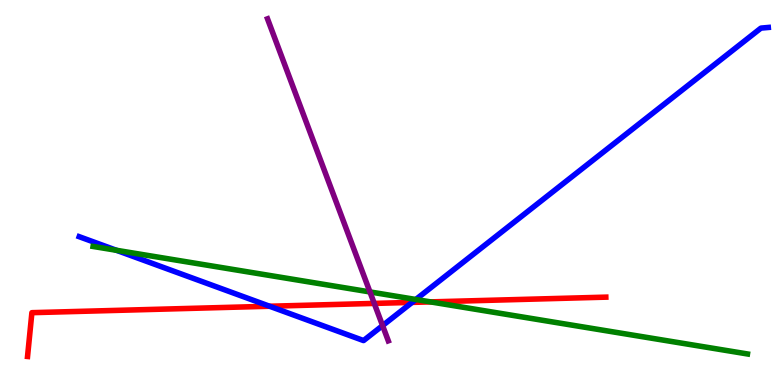[{'lines': ['blue', 'red'], 'intersections': [{'x': 3.48, 'y': 2.05}, {'x': 5.32, 'y': 2.15}]}, {'lines': ['green', 'red'], 'intersections': [{'x': 5.56, 'y': 2.16}]}, {'lines': ['purple', 'red'], 'intersections': [{'x': 4.83, 'y': 2.12}]}, {'lines': ['blue', 'green'], 'intersections': [{'x': 1.5, 'y': 3.5}, {'x': 5.37, 'y': 2.22}]}, {'lines': ['blue', 'purple'], 'intersections': [{'x': 4.94, 'y': 1.54}]}, {'lines': ['green', 'purple'], 'intersections': [{'x': 4.77, 'y': 2.42}]}]